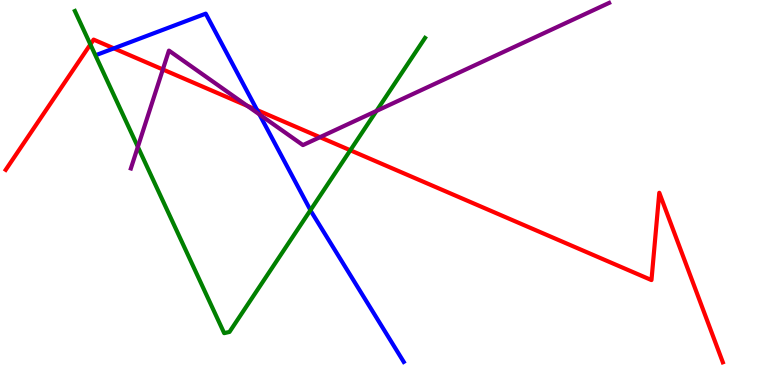[{'lines': ['blue', 'red'], 'intersections': [{'x': 1.47, 'y': 8.74}, {'x': 3.32, 'y': 7.14}]}, {'lines': ['green', 'red'], 'intersections': [{'x': 1.17, 'y': 8.85}, {'x': 4.52, 'y': 6.1}]}, {'lines': ['purple', 'red'], 'intersections': [{'x': 2.1, 'y': 8.2}, {'x': 3.19, 'y': 7.25}, {'x': 4.13, 'y': 6.44}]}, {'lines': ['blue', 'green'], 'intersections': [{'x': 4.01, 'y': 4.54}]}, {'lines': ['blue', 'purple'], 'intersections': [{'x': 3.35, 'y': 7.03}]}, {'lines': ['green', 'purple'], 'intersections': [{'x': 1.78, 'y': 6.19}, {'x': 4.86, 'y': 7.12}]}]